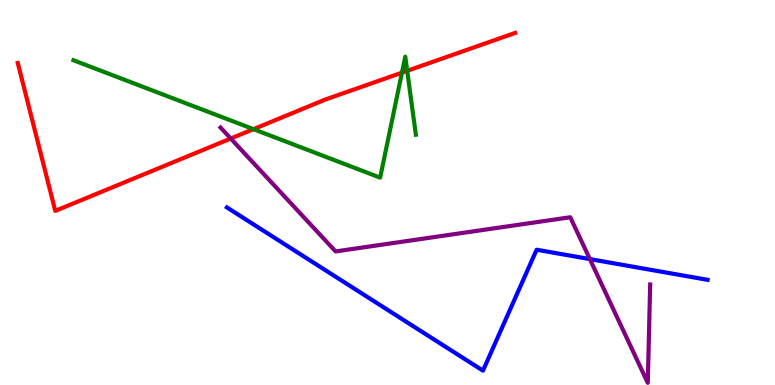[{'lines': ['blue', 'red'], 'intersections': []}, {'lines': ['green', 'red'], 'intersections': [{'x': 3.27, 'y': 6.65}, {'x': 5.19, 'y': 8.11}, {'x': 5.25, 'y': 8.16}]}, {'lines': ['purple', 'red'], 'intersections': [{'x': 2.98, 'y': 6.4}]}, {'lines': ['blue', 'green'], 'intersections': []}, {'lines': ['blue', 'purple'], 'intersections': [{'x': 7.61, 'y': 3.27}]}, {'lines': ['green', 'purple'], 'intersections': []}]